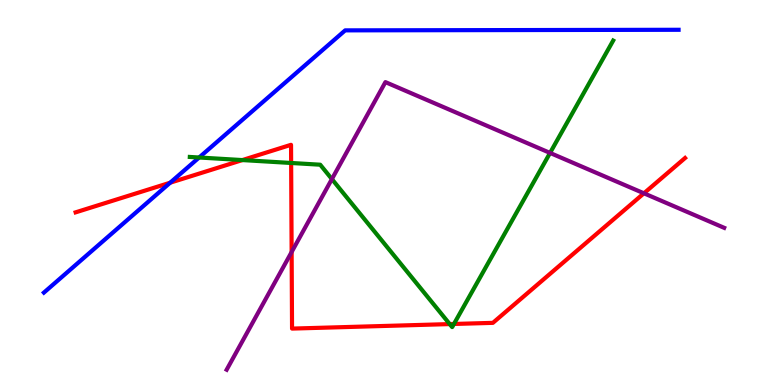[{'lines': ['blue', 'red'], 'intersections': [{'x': 2.2, 'y': 5.25}]}, {'lines': ['green', 'red'], 'intersections': [{'x': 3.13, 'y': 5.84}, {'x': 3.76, 'y': 5.77}, {'x': 5.8, 'y': 1.58}, {'x': 5.86, 'y': 1.59}]}, {'lines': ['purple', 'red'], 'intersections': [{'x': 3.76, 'y': 3.45}, {'x': 8.31, 'y': 4.98}]}, {'lines': ['blue', 'green'], 'intersections': [{'x': 2.57, 'y': 5.91}]}, {'lines': ['blue', 'purple'], 'intersections': []}, {'lines': ['green', 'purple'], 'intersections': [{'x': 4.28, 'y': 5.35}, {'x': 7.1, 'y': 6.03}]}]